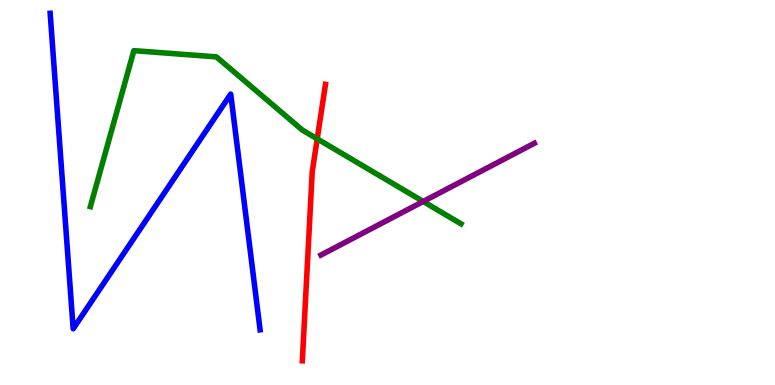[{'lines': ['blue', 'red'], 'intersections': []}, {'lines': ['green', 'red'], 'intersections': [{'x': 4.09, 'y': 6.39}]}, {'lines': ['purple', 'red'], 'intersections': []}, {'lines': ['blue', 'green'], 'intersections': []}, {'lines': ['blue', 'purple'], 'intersections': []}, {'lines': ['green', 'purple'], 'intersections': [{'x': 5.46, 'y': 4.77}]}]